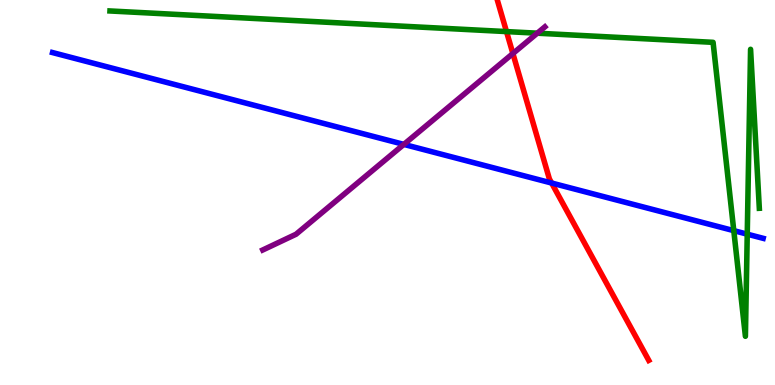[{'lines': ['blue', 'red'], 'intersections': [{'x': 7.12, 'y': 5.25}]}, {'lines': ['green', 'red'], 'intersections': [{'x': 6.54, 'y': 9.18}]}, {'lines': ['purple', 'red'], 'intersections': [{'x': 6.62, 'y': 8.61}]}, {'lines': ['blue', 'green'], 'intersections': [{'x': 9.47, 'y': 4.01}, {'x': 9.64, 'y': 3.92}]}, {'lines': ['blue', 'purple'], 'intersections': [{'x': 5.21, 'y': 6.25}]}, {'lines': ['green', 'purple'], 'intersections': [{'x': 6.93, 'y': 9.14}]}]